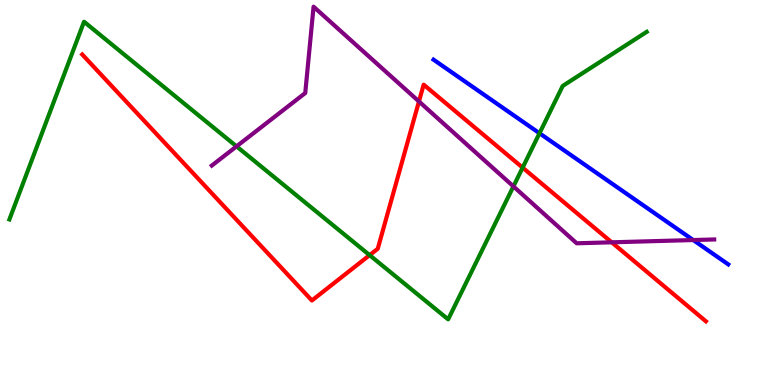[{'lines': ['blue', 'red'], 'intersections': []}, {'lines': ['green', 'red'], 'intersections': [{'x': 4.77, 'y': 3.37}, {'x': 6.74, 'y': 5.65}]}, {'lines': ['purple', 'red'], 'intersections': [{'x': 5.41, 'y': 7.36}, {'x': 7.89, 'y': 3.71}]}, {'lines': ['blue', 'green'], 'intersections': [{'x': 6.96, 'y': 6.54}]}, {'lines': ['blue', 'purple'], 'intersections': [{'x': 8.94, 'y': 3.76}]}, {'lines': ['green', 'purple'], 'intersections': [{'x': 3.05, 'y': 6.2}, {'x': 6.62, 'y': 5.16}]}]